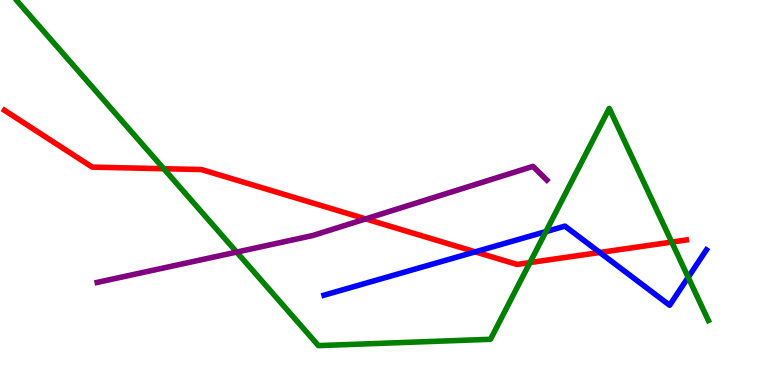[{'lines': ['blue', 'red'], 'intersections': [{'x': 6.13, 'y': 3.46}, {'x': 7.74, 'y': 3.44}]}, {'lines': ['green', 'red'], 'intersections': [{'x': 2.11, 'y': 5.62}, {'x': 6.84, 'y': 3.18}, {'x': 8.67, 'y': 3.71}]}, {'lines': ['purple', 'red'], 'intersections': [{'x': 4.72, 'y': 4.31}]}, {'lines': ['blue', 'green'], 'intersections': [{'x': 7.04, 'y': 3.98}, {'x': 8.88, 'y': 2.8}]}, {'lines': ['blue', 'purple'], 'intersections': []}, {'lines': ['green', 'purple'], 'intersections': [{'x': 3.05, 'y': 3.45}]}]